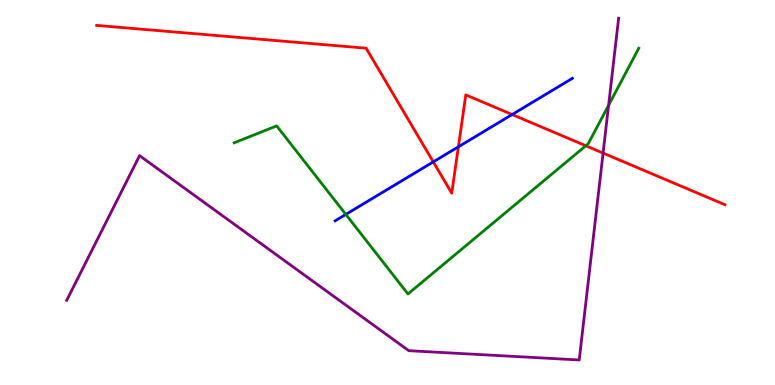[{'lines': ['blue', 'red'], 'intersections': [{'x': 5.59, 'y': 5.8}, {'x': 5.91, 'y': 6.19}, {'x': 6.61, 'y': 7.03}]}, {'lines': ['green', 'red'], 'intersections': [{'x': 7.56, 'y': 6.21}]}, {'lines': ['purple', 'red'], 'intersections': [{'x': 7.78, 'y': 6.02}]}, {'lines': ['blue', 'green'], 'intersections': [{'x': 4.46, 'y': 4.43}]}, {'lines': ['blue', 'purple'], 'intersections': []}, {'lines': ['green', 'purple'], 'intersections': [{'x': 7.85, 'y': 7.27}]}]